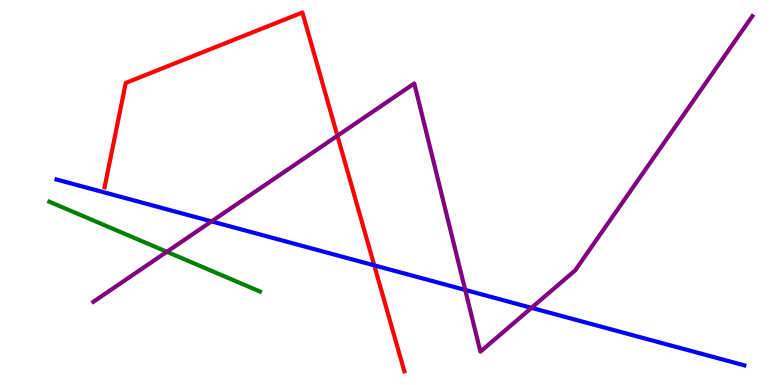[{'lines': ['blue', 'red'], 'intersections': [{'x': 4.83, 'y': 3.11}]}, {'lines': ['green', 'red'], 'intersections': []}, {'lines': ['purple', 'red'], 'intersections': [{'x': 4.35, 'y': 6.47}]}, {'lines': ['blue', 'green'], 'intersections': []}, {'lines': ['blue', 'purple'], 'intersections': [{'x': 2.73, 'y': 4.25}, {'x': 6.0, 'y': 2.47}, {'x': 6.86, 'y': 2.0}]}, {'lines': ['green', 'purple'], 'intersections': [{'x': 2.15, 'y': 3.46}]}]